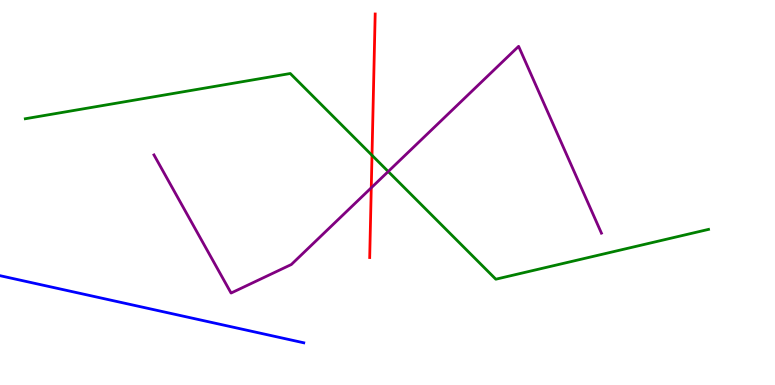[{'lines': ['blue', 'red'], 'intersections': []}, {'lines': ['green', 'red'], 'intersections': [{'x': 4.8, 'y': 5.97}]}, {'lines': ['purple', 'red'], 'intersections': [{'x': 4.79, 'y': 5.12}]}, {'lines': ['blue', 'green'], 'intersections': []}, {'lines': ['blue', 'purple'], 'intersections': []}, {'lines': ['green', 'purple'], 'intersections': [{'x': 5.01, 'y': 5.54}]}]